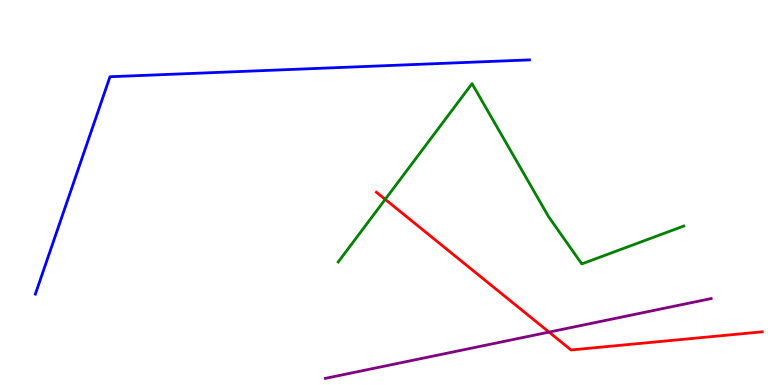[{'lines': ['blue', 'red'], 'intersections': []}, {'lines': ['green', 'red'], 'intersections': [{'x': 4.97, 'y': 4.82}]}, {'lines': ['purple', 'red'], 'intersections': [{'x': 7.08, 'y': 1.37}]}, {'lines': ['blue', 'green'], 'intersections': []}, {'lines': ['blue', 'purple'], 'intersections': []}, {'lines': ['green', 'purple'], 'intersections': []}]